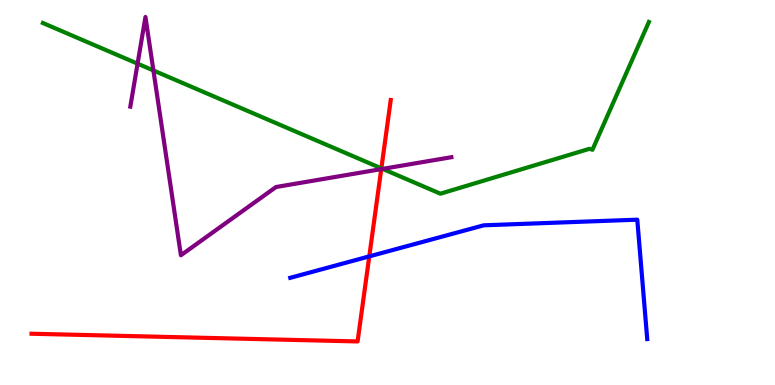[{'lines': ['blue', 'red'], 'intersections': [{'x': 4.76, 'y': 3.34}]}, {'lines': ['green', 'red'], 'intersections': [{'x': 4.92, 'y': 5.63}]}, {'lines': ['purple', 'red'], 'intersections': [{'x': 4.92, 'y': 5.61}]}, {'lines': ['blue', 'green'], 'intersections': []}, {'lines': ['blue', 'purple'], 'intersections': []}, {'lines': ['green', 'purple'], 'intersections': [{'x': 1.78, 'y': 8.35}, {'x': 1.98, 'y': 8.17}, {'x': 4.94, 'y': 5.61}]}]